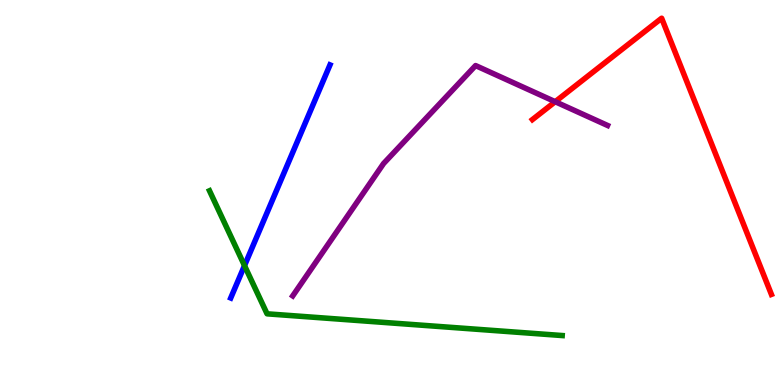[{'lines': ['blue', 'red'], 'intersections': []}, {'lines': ['green', 'red'], 'intersections': []}, {'lines': ['purple', 'red'], 'intersections': [{'x': 7.16, 'y': 7.36}]}, {'lines': ['blue', 'green'], 'intersections': [{'x': 3.16, 'y': 3.1}]}, {'lines': ['blue', 'purple'], 'intersections': []}, {'lines': ['green', 'purple'], 'intersections': []}]